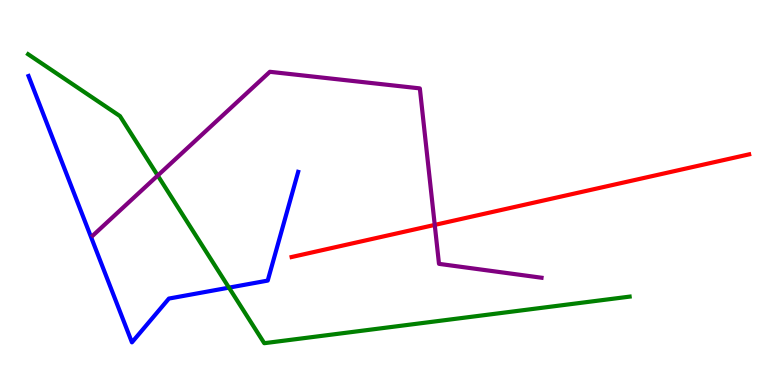[{'lines': ['blue', 'red'], 'intersections': []}, {'lines': ['green', 'red'], 'intersections': []}, {'lines': ['purple', 'red'], 'intersections': [{'x': 5.61, 'y': 4.16}]}, {'lines': ['blue', 'green'], 'intersections': [{'x': 2.95, 'y': 2.53}]}, {'lines': ['blue', 'purple'], 'intersections': []}, {'lines': ['green', 'purple'], 'intersections': [{'x': 2.04, 'y': 5.44}]}]